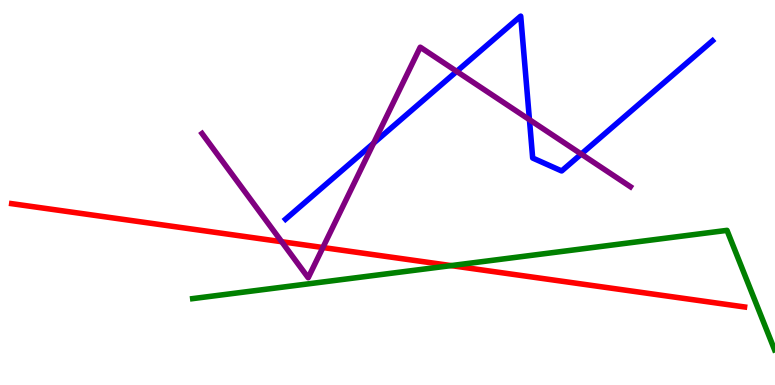[{'lines': ['blue', 'red'], 'intersections': []}, {'lines': ['green', 'red'], 'intersections': [{'x': 5.82, 'y': 3.1}]}, {'lines': ['purple', 'red'], 'intersections': [{'x': 3.63, 'y': 3.72}, {'x': 4.17, 'y': 3.57}]}, {'lines': ['blue', 'green'], 'intersections': []}, {'lines': ['blue', 'purple'], 'intersections': [{'x': 4.82, 'y': 6.28}, {'x': 5.89, 'y': 8.15}, {'x': 6.83, 'y': 6.89}, {'x': 7.5, 'y': 6.0}]}, {'lines': ['green', 'purple'], 'intersections': []}]